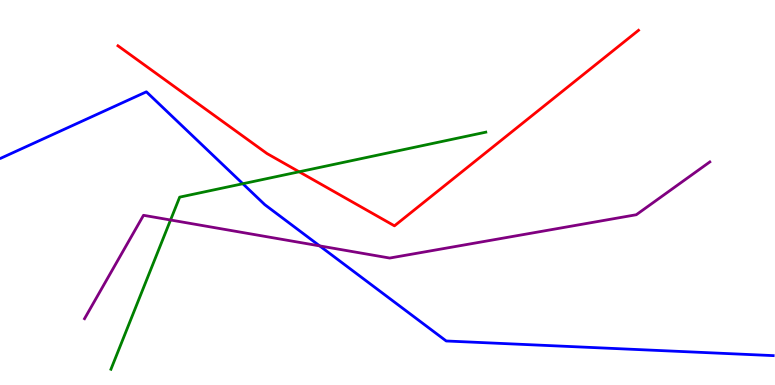[{'lines': ['blue', 'red'], 'intersections': []}, {'lines': ['green', 'red'], 'intersections': [{'x': 3.86, 'y': 5.54}]}, {'lines': ['purple', 'red'], 'intersections': []}, {'lines': ['blue', 'green'], 'intersections': [{'x': 3.13, 'y': 5.23}]}, {'lines': ['blue', 'purple'], 'intersections': [{'x': 4.12, 'y': 3.61}]}, {'lines': ['green', 'purple'], 'intersections': [{'x': 2.2, 'y': 4.29}]}]